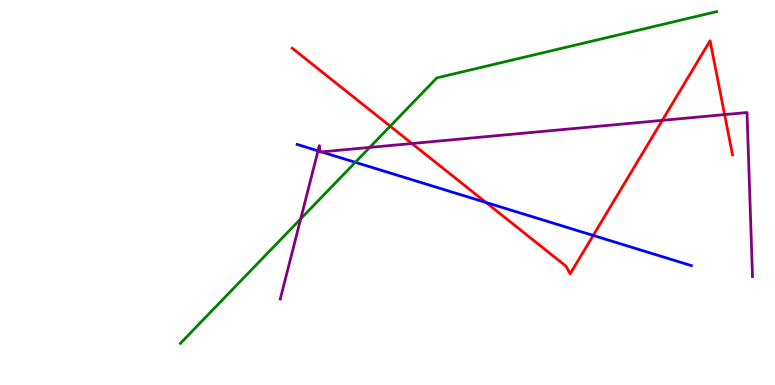[{'lines': ['blue', 'red'], 'intersections': [{'x': 6.27, 'y': 4.74}, {'x': 7.65, 'y': 3.88}]}, {'lines': ['green', 'red'], 'intersections': [{'x': 5.03, 'y': 6.72}]}, {'lines': ['purple', 'red'], 'intersections': [{'x': 5.32, 'y': 6.27}, {'x': 8.55, 'y': 6.87}, {'x': 9.35, 'y': 7.02}]}, {'lines': ['blue', 'green'], 'intersections': [{'x': 4.58, 'y': 5.78}]}, {'lines': ['blue', 'purple'], 'intersections': [{'x': 4.1, 'y': 6.08}, {'x': 4.13, 'y': 6.07}, {'x': 4.15, 'y': 6.05}]}, {'lines': ['green', 'purple'], 'intersections': [{'x': 3.88, 'y': 4.32}, {'x': 4.77, 'y': 6.17}]}]